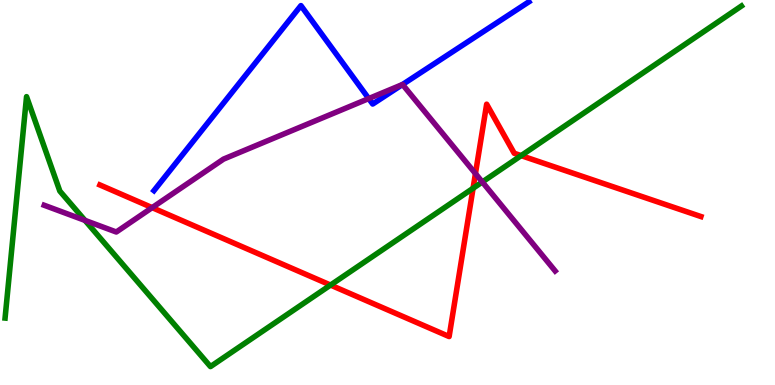[{'lines': ['blue', 'red'], 'intersections': []}, {'lines': ['green', 'red'], 'intersections': [{'x': 4.26, 'y': 2.6}, {'x': 6.1, 'y': 5.11}, {'x': 6.72, 'y': 5.96}]}, {'lines': ['purple', 'red'], 'intersections': [{'x': 1.96, 'y': 4.61}, {'x': 6.13, 'y': 5.49}]}, {'lines': ['blue', 'green'], 'intersections': []}, {'lines': ['blue', 'purple'], 'intersections': [{'x': 4.76, 'y': 7.44}, {'x': 5.19, 'y': 7.8}]}, {'lines': ['green', 'purple'], 'intersections': [{'x': 1.1, 'y': 4.28}, {'x': 6.22, 'y': 5.27}]}]